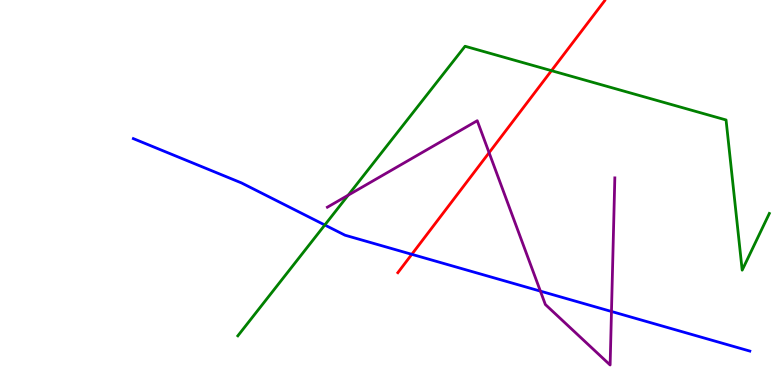[{'lines': ['blue', 'red'], 'intersections': [{'x': 5.31, 'y': 3.39}]}, {'lines': ['green', 'red'], 'intersections': [{'x': 7.12, 'y': 8.16}]}, {'lines': ['purple', 'red'], 'intersections': [{'x': 6.31, 'y': 6.03}]}, {'lines': ['blue', 'green'], 'intersections': [{'x': 4.19, 'y': 4.16}]}, {'lines': ['blue', 'purple'], 'intersections': [{'x': 6.97, 'y': 2.44}, {'x': 7.89, 'y': 1.91}]}, {'lines': ['green', 'purple'], 'intersections': [{'x': 4.49, 'y': 4.93}]}]